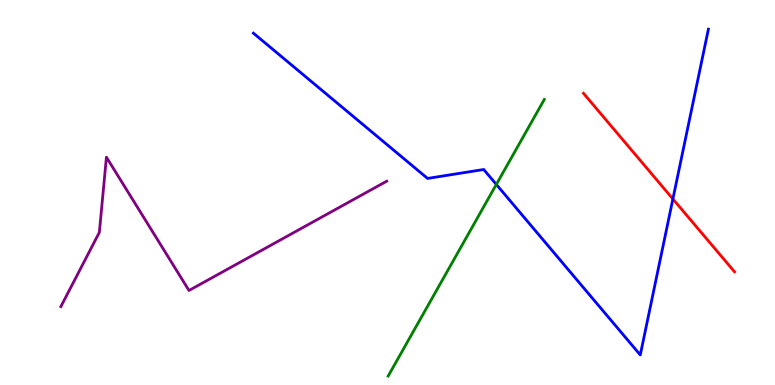[{'lines': ['blue', 'red'], 'intersections': [{'x': 8.68, 'y': 4.83}]}, {'lines': ['green', 'red'], 'intersections': []}, {'lines': ['purple', 'red'], 'intersections': []}, {'lines': ['blue', 'green'], 'intersections': [{'x': 6.4, 'y': 5.21}]}, {'lines': ['blue', 'purple'], 'intersections': []}, {'lines': ['green', 'purple'], 'intersections': []}]